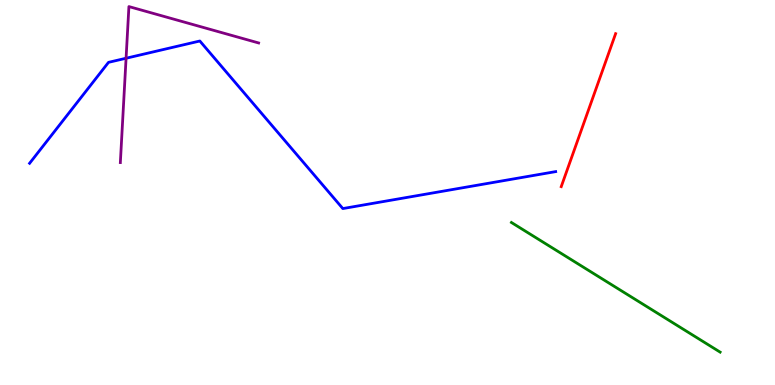[{'lines': ['blue', 'red'], 'intersections': []}, {'lines': ['green', 'red'], 'intersections': []}, {'lines': ['purple', 'red'], 'intersections': []}, {'lines': ['blue', 'green'], 'intersections': []}, {'lines': ['blue', 'purple'], 'intersections': [{'x': 1.63, 'y': 8.49}]}, {'lines': ['green', 'purple'], 'intersections': []}]